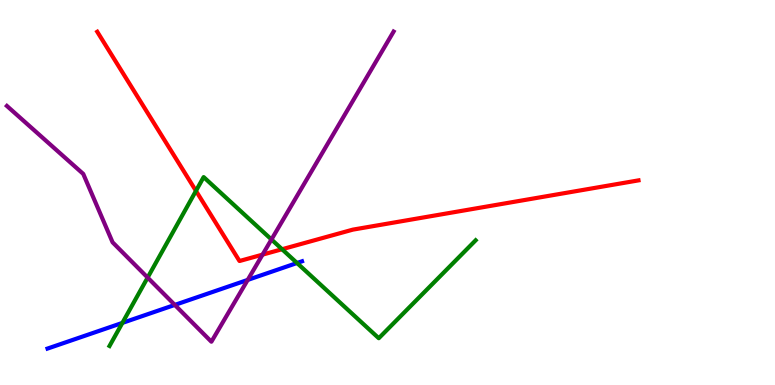[{'lines': ['blue', 'red'], 'intersections': []}, {'lines': ['green', 'red'], 'intersections': [{'x': 2.53, 'y': 5.04}, {'x': 3.64, 'y': 3.53}]}, {'lines': ['purple', 'red'], 'intersections': [{'x': 3.39, 'y': 3.39}]}, {'lines': ['blue', 'green'], 'intersections': [{'x': 1.58, 'y': 1.61}, {'x': 3.83, 'y': 3.17}]}, {'lines': ['blue', 'purple'], 'intersections': [{'x': 2.26, 'y': 2.08}, {'x': 3.2, 'y': 2.73}]}, {'lines': ['green', 'purple'], 'intersections': [{'x': 1.9, 'y': 2.79}, {'x': 3.5, 'y': 3.78}]}]